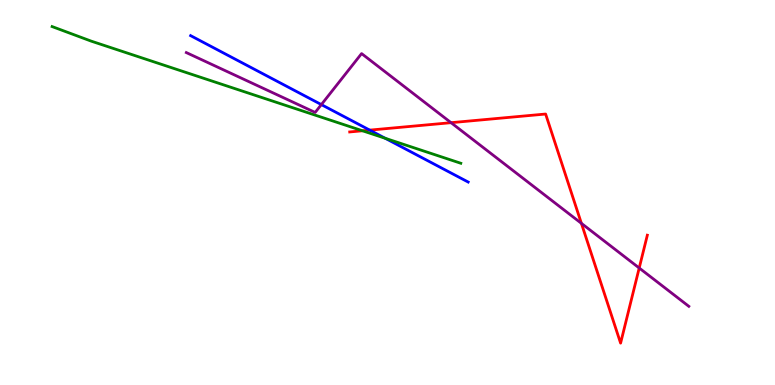[{'lines': ['blue', 'red'], 'intersections': [{'x': 4.77, 'y': 6.62}]}, {'lines': ['green', 'red'], 'intersections': [{'x': 4.68, 'y': 6.6}]}, {'lines': ['purple', 'red'], 'intersections': [{'x': 5.82, 'y': 6.81}, {'x': 7.5, 'y': 4.2}, {'x': 8.25, 'y': 3.04}]}, {'lines': ['blue', 'green'], 'intersections': [{'x': 4.97, 'y': 6.41}]}, {'lines': ['blue', 'purple'], 'intersections': [{'x': 4.15, 'y': 7.28}]}, {'lines': ['green', 'purple'], 'intersections': []}]